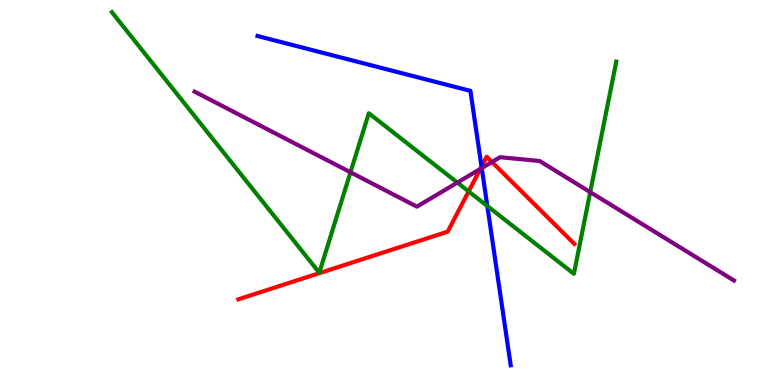[{'lines': ['blue', 'red'], 'intersections': [{'x': 6.21, 'y': 5.67}]}, {'lines': ['green', 'red'], 'intersections': [{'x': 6.05, 'y': 5.03}]}, {'lines': ['purple', 'red'], 'intersections': [{'x': 6.2, 'y': 5.61}, {'x': 6.35, 'y': 5.79}]}, {'lines': ['blue', 'green'], 'intersections': [{'x': 6.29, 'y': 4.65}]}, {'lines': ['blue', 'purple'], 'intersections': [{'x': 6.22, 'y': 5.63}]}, {'lines': ['green', 'purple'], 'intersections': [{'x': 4.52, 'y': 5.53}, {'x': 5.9, 'y': 5.26}, {'x': 7.62, 'y': 5.01}]}]